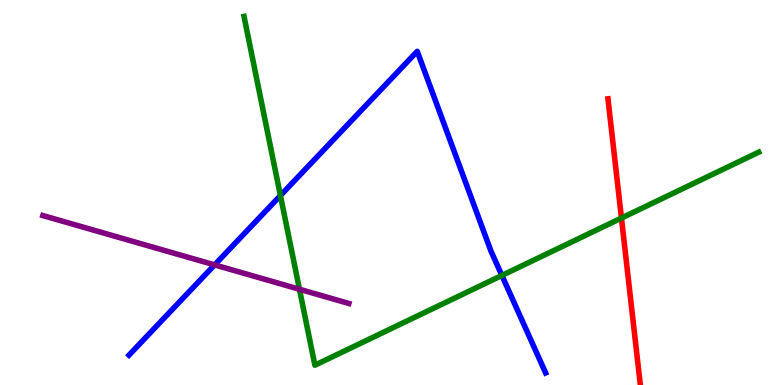[{'lines': ['blue', 'red'], 'intersections': []}, {'lines': ['green', 'red'], 'intersections': [{'x': 8.02, 'y': 4.34}]}, {'lines': ['purple', 'red'], 'intersections': []}, {'lines': ['blue', 'green'], 'intersections': [{'x': 3.62, 'y': 4.92}, {'x': 6.48, 'y': 2.85}]}, {'lines': ['blue', 'purple'], 'intersections': [{'x': 2.77, 'y': 3.12}]}, {'lines': ['green', 'purple'], 'intersections': [{'x': 3.86, 'y': 2.49}]}]